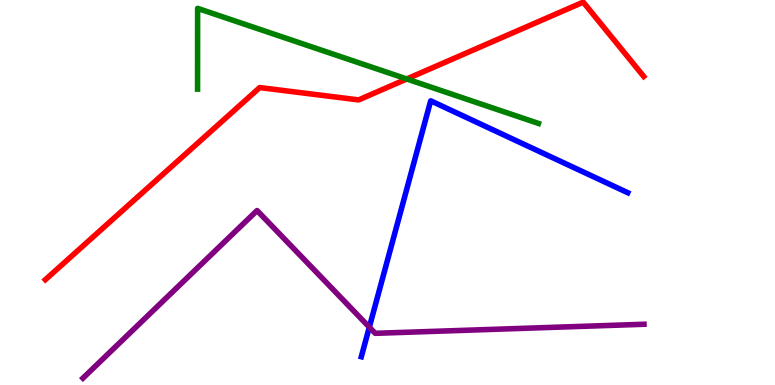[{'lines': ['blue', 'red'], 'intersections': []}, {'lines': ['green', 'red'], 'intersections': [{'x': 5.25, 'y': 7.95}]}, {'lines': ['purple', 'red'], 'intersections': []}, {'lines': ['blue', 'green'], 'intersections': []}, {'lines': ['blue', 'purple'], 'intersections': [{'x': 4.77, 'y': 1.5}]}, {'lines': ['green', 'purple'], 'intersections': []}]